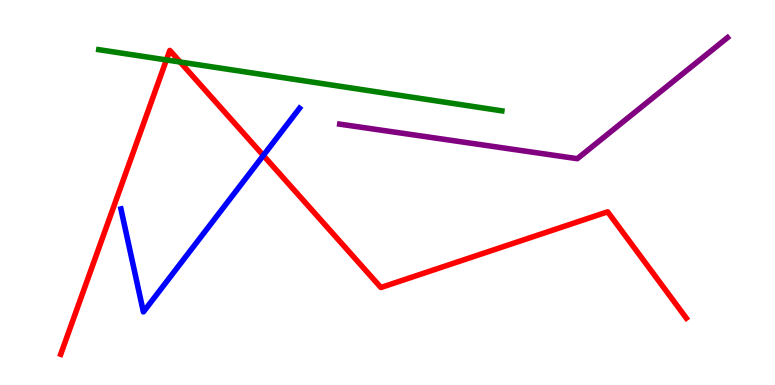[{'lines': ['blue', 'red'], 'intersections': [{'x': 3.4, 'y': 5.96}]}, {'lines': ['green', 'red'], 'intersections': [{'x': 2.15, 'y': 8.44}, {'x': 2.32, 'y': 8.39}]}, {'lines': ['purple', 'red'], 'intersections': []}, {'lines': ['blue', 'green'], 'intersections': []}, {'lines': ['blue', 'purple'], 'intersections': []}, {'lines': ['green', 'purple'], 'intersections': []}]